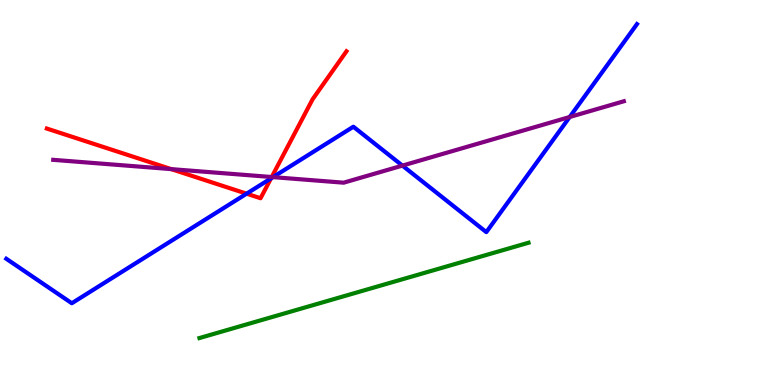[{'lines': ['blue', 'red'], 'intersections': [{'x': 3.18, 'y': 4.97}, {'x': 3.5, 'y': 5.37}]}, {'lines': ['green', 'red'], 'intersections': []}, {'lines': ['purple', 'red'], 'intersections': [{'x': 2.21, 'y': 5.61}, {'x': 3.51, 'y': 5.4}]}, {'lines': ['blue', 'green'], 'intersections': []}, {'lines': ['blue', 'purple'], 'intersections': [{'x': 3.52, 'y': 5.4}, {'x': 5.19, 'y': 5.7}, {'x': 7.35, 'y': 6.96}]}, {'lines': ['green', 'purple'], 'intersections': []}]